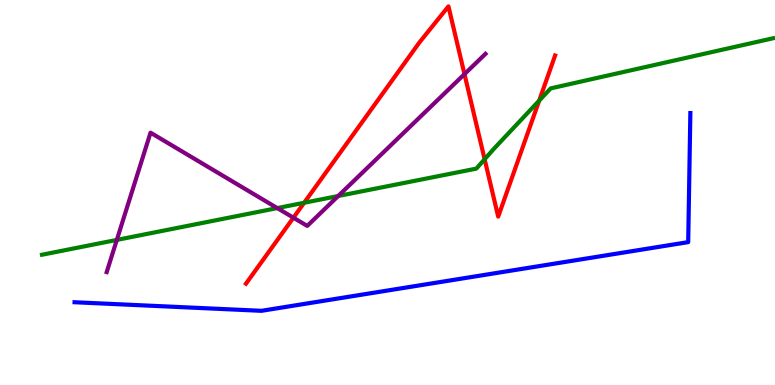[{'lines': ['blue', 'red'], 'intersections': []}, {'lines': ['green', 'red'], 'intersections': [{'x': 3.92, 'y': 4.73}, {'x': 6.25, 'y': 5.86}, {'x': 6.96, 'y': 7.39}]}, {'lines': ['purple', 'red'], 'intersections': [{'x': 3.79, 'y': 4.35}, {'x': 5.99, 'y': 8.07}]}, {'lines': ['blue', 'green'], 'intersections': []}, {'lines': ['blue', 'purple'], 'intersections': []}, {'lines': ['green', 'purple'], 'intersections': [{'x': 1.51, 'y': 3.77}, {'x': 3.58, 'y': 4.6}, {'x': 4.36, 'y': 4.91}]}]